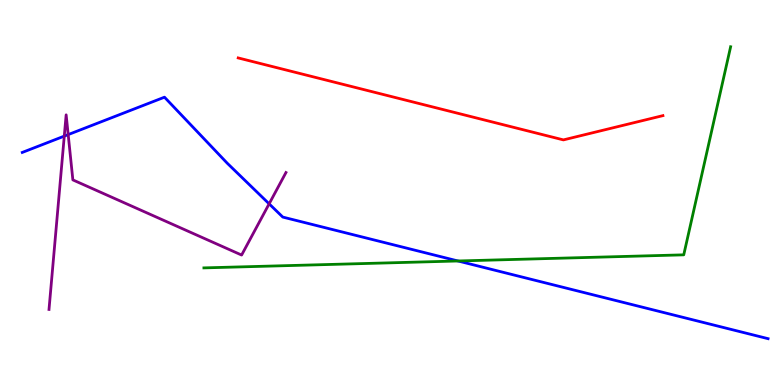[{'lines': ['blue', 'red'], 'intersections': []}, {'lines': ['green', 'red'], 'intersections': []}, {'lines': ['purple', 'red'], 'intersections': []}, {'lines': ['blue', 'green'], 'intersections': [{'x': 5.91, 'y': 3.22}]}, {'lines': ['blue', 'purple'], 'intersections': [{'x': 0.829, 'y': 6.46}, {'x': 0.88, 'y': 6.5}, {'x': 3.47, 'y': 4.71}]}, {'lines': ['green', 'purple'], 'intersections': []}]